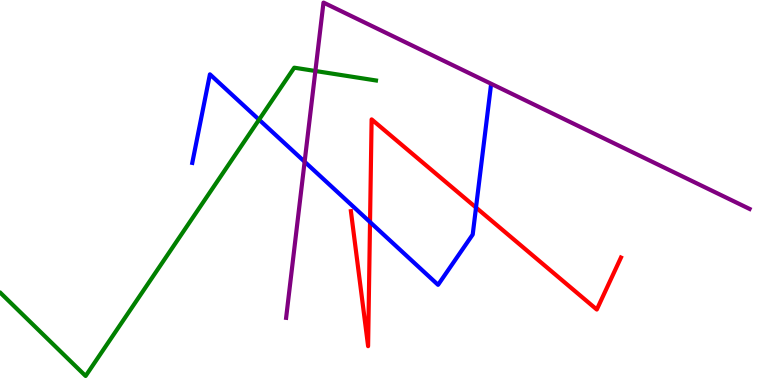[{'lines': ['blue', 'red'], 'intersections': [{'x': 4.77, 'y': 4.23}, {'x': 6.14, 'y': 4.61}]}, {'lines': ['green', 'red'], 'intersections': []}, {'lines': ['purple', 'red'], 'intersections': []}, {'lines': ['blue', 'green'], 'intersections': [{'x': 3.34, 'y': 6.89}]}, {'lines': ['blue', 'purple'], 'intersections': [{'x': 3.93, 'y': 5.8}]}, {'lines': ['green', 'purple'], 'intersections': [{'x': 4.07, 'y': 8.16}]}]